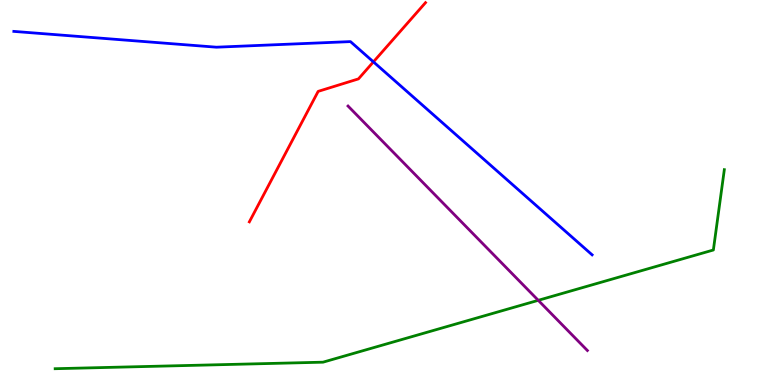[{'lines': ['blue', 'red'], 'intersections': [{'x': 4.82, 'y': 8.39}]}, {'lines': ['green', 'red'], 'intersections': []}, {'lines': ['purple', 'red'], 'intersections': []}, {'lines': ['blue', 'green'], 'intersections': []}, {'lines': ['blue', 'purple'], 'intersections': []}, {'lines': ['green', 'purple'], 'intersections': [{'x': 6.95, 'y': 2.2}]}]